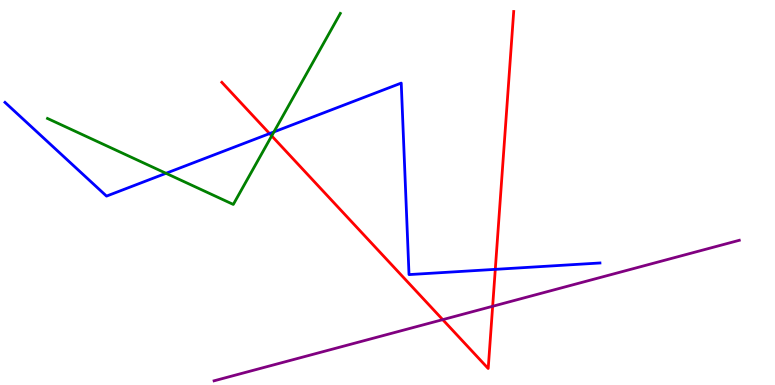[{'lines': ['blue', 'red'], 'intersections': [{'x': 3.48, 'y': 6.53}, {'x': 6.39, 'y': 3.0}]}, {'lines': ['green', 'red'], 'intersections': [{'x': 3.51, 'y': 6.47}]}, {'lines': ['purple', 'red'], 'intersections': [{'x': 5.71, 'y': 1.7}, {'x': 6.36, 'y': 2.04}]}, {'lines': ['blue', 'green'], 'intersections': [{'x': 2.14, 'y': 5.5}, {'x': 3.53, 'y': 6.57}]}, {'lines': ['blue', 'purple'], 'intersections': []}, {'lines': ['green', 'purple'], 'intersections': []}]